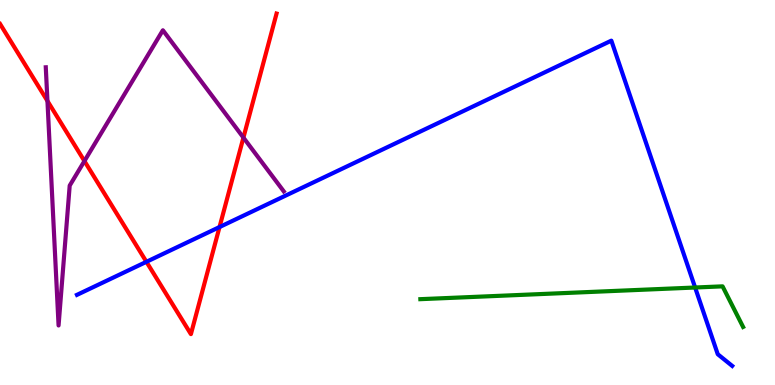[{'lines': ['blue', 'red'], 'intersections': [{'x': 1.89, 'y': 3.2}, {'x': 2.83, 'y': 4.1}]}, {'lines': ['green', 'red'], 'intersections': []}, {'lines': ['purple', 'red'], 'intersections': [{'x': 0.612, 'y': 7.38}, {'x': 1.09, 'y': 5.82}, {'x': 3.14, 'y': 6.43}]}, {'lines': ['blue', 'green'], 'intersections': [{'x': 8.97, 'y': 2.53}]}, {'lines': ['blue', 'purple'], 'intersections': []}, {'lines': ['green', 'purple'], 'intersections': []}]